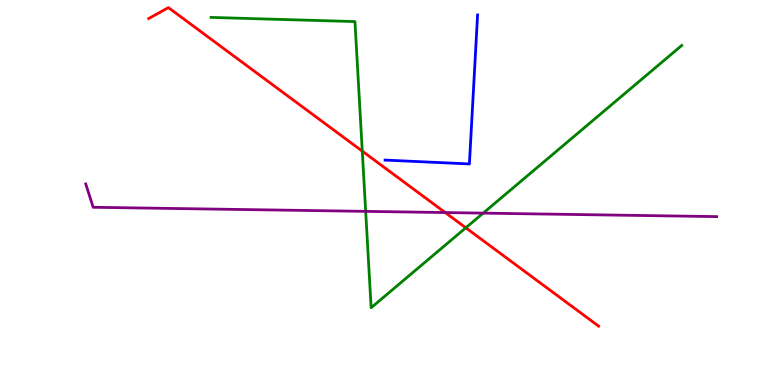[{'lines': ['blue', 'red'], 'intersections': []}, {'lines': ['green', 'red'], 'intersections': [{'x': 4.67, 'y': 6.07}, {'x': 6.01, 'y': 4.08}]}, {'lines': ['purple', 'red'], 'intersections': [{'x': 5.74, 'y': 4.48}]}, {'lines': ['blue', 'green'], 'intersections': []}, {'lines': ['blue', 'purple'], 'intersections': []}, {'lines': ['green', 'purple'], 'intersections': [{'x': 4.72, 'y': 4.51}, {'x': 6.23, 'y': 4.46}]}]